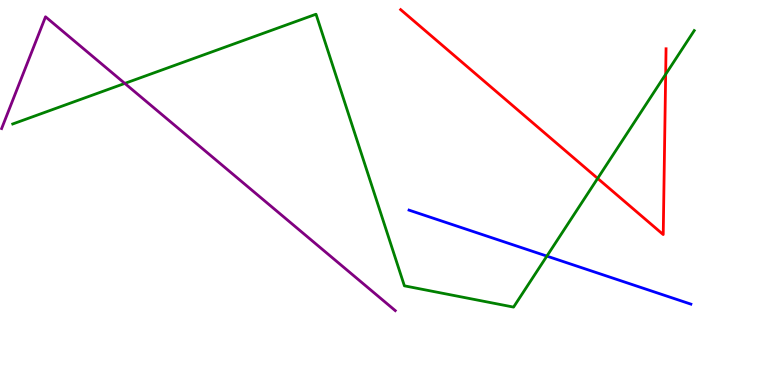[{'lines': ['blue', 'red'], 'intersections': []}, {'lines': ['green', 'red'], 'intersections': [{'x': 7.71, 'y': 5.37}, {'x': 8.59, 'y': 8.07}]}, {'lines': ['purple', 'red'], 'intersections': []}, {'lines': ['blue', 'green'], 'intersections': [{'x': 7.06, 'y': 3.35}]}, {'lines': ['blue', 'purple'], 'intersections': []}, {'lines': ['green', 'purple'], 'intersections': [{'x': 1.61, 'y': 7.83}]}]